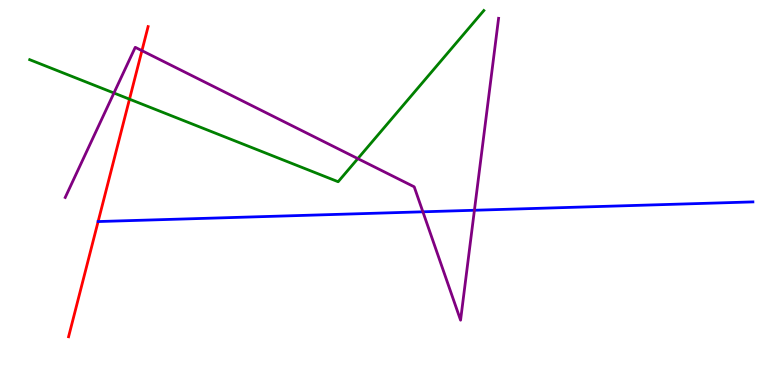[{'lines': ['blue', 'red'], 'intersections': []}, {'lines': ['green', 'red'], 'intersections': [{'x': 1.67, 'y': 7.42}]}, {'lines': ['purple', 'red'], 'intersections': [{'x': 1.83, 'y': 8.68}]}, {'lines': ['blue', 'green'], 'intersections': []}, {'lines': ['blue', 'purple'], 'intersections': [{'x': 5.46, 'y': 4.5}, {'x': 6.12, 'y': 4.54}]}, {'lines': ['green', 'purple'], 'intersections': [{'x': 1.47, 'y': 7.58}, {'x': 4.62, 'y': 5.88}]}]